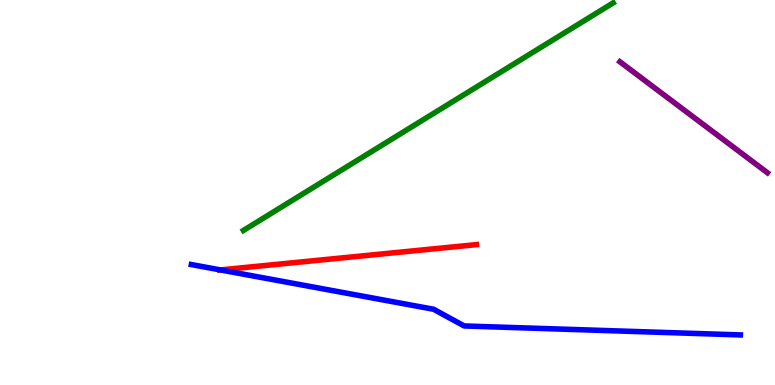[{'lines': ['blue', 'red'], 'intersections': [{'x': 2.84, 'y': 2.99}]}, {'lines': ['green', 'red'], 'intersections': []}, {'lines': ['purple', 'red'], 'intersections': []}, {'lines': ['blue', 'green'], 'intersections': []}, {'lines': ['blue', 'purple'], 'intersections': []}, {'lines': ['green', 'purple'], 'intersections': []}]